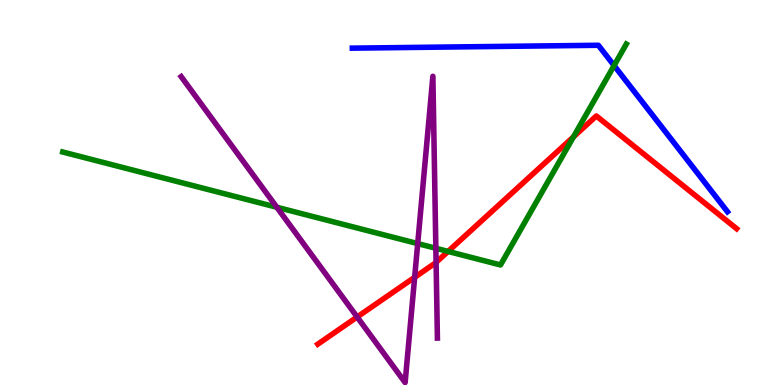[{'lines': ['blue', 'red'], 'intersections': []}, {'lines': ['green', 'red'], 'intersections': [{'x': 5.78, 'y': 3.47}, {'x': 7.4, 'y': 6.45}]}, {'lines': ['purple', 'red'], 'intersections': [{'x': 4.61, 'y': 1.77}, {'x': 5.35, 'y': 2.8}, {'x': 5.63, 'y': 3.19}]}, {'lines': ['blue', 'green'], 'intersections': [{'x': 7.92, 'y': 8.3}]}, {'lines': ['blue', 'purple'], 'intersections': []}, {'lines': ['green', 'purple'], 'intersections': [{'x': 3.57, 'y': 4.62}, {'x': 5.39, 'y': 3.67}, {'x': 5.62, 'y': 3.55}]}]